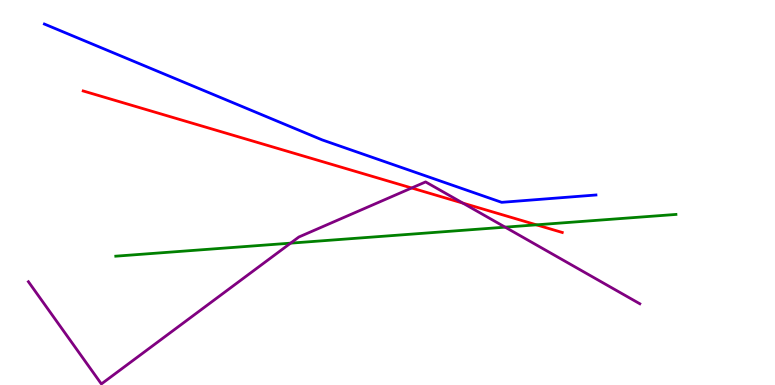[{'lines': ['blue', 'red'], 'intersections': []}, {'lines': ['green', 'red'], 'intersections': [{'x': 6.92, 'y': 4.16}]}, {'lines': ['purple', 'red'], 'intersections': [{'x': 5.31, 'y': 5.12}, {'x': 5.97, 'y': 4.72}]}, {'lines': ['blue', 'green'], 'intersections': []}, {'lines': ['blue', 'purple'], 'intersections': []}, {'lines': ['green', 'purple'], 'intersections': [{'x': 3.75, 'y': 3.68}, {'x': 6.52, 'y': 4.1}]}]